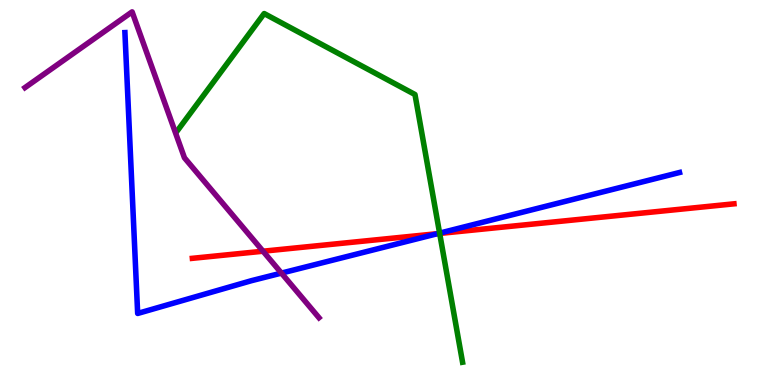[{'lines': ['blue', 'red'], 'intersections': [{'x': 5.65, 'y': 3.93}]}, {'lines': ['green', 'red'], 'intersections': [{'x': 5.67, 'y': 3.94}]}, {'lines': ['purple', 'red'], 'intersections': [{'x': 3.39, 'y': 3.47}]}, {'lines': ['blue', 'green'], 'intersections': [{'x': 5.67, 'y': 3.94}]}, {'lines': ['blue', 'purple'], 'intersections': [{'x': 3.63, 'y': 2.91}]}, {'lines': ['green', 'purple'], 'intersections': []}]